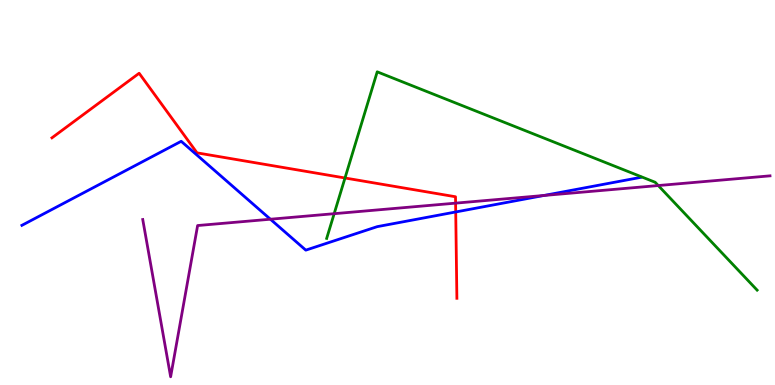[{'lines': ['blue', 'red'], 'intersections': [{'x': 5.88, 'y': 4.49}]}, {'lines': ['green', 'red'], 'intersections': [{'x': 4.45, 'y': 5.38}]}, {'lines': ['purple', 'red'], 'intersections': [{'x': 5.88, 'y': 4.72}]}, {'lines': ['blue', 'green'], 'intersections': []}, {'lines': ['blue', 'purple'], 'intersections': [{'x': 3.49, 'y': 4.31}, {'x': 7.02, 'y': 4.92}]}, {'lines': ['green', 'purple'], 'intersections': [{'x': 4.31, 'y': 4.45}, {'x': 8.49, 'y': 5.18}]}]